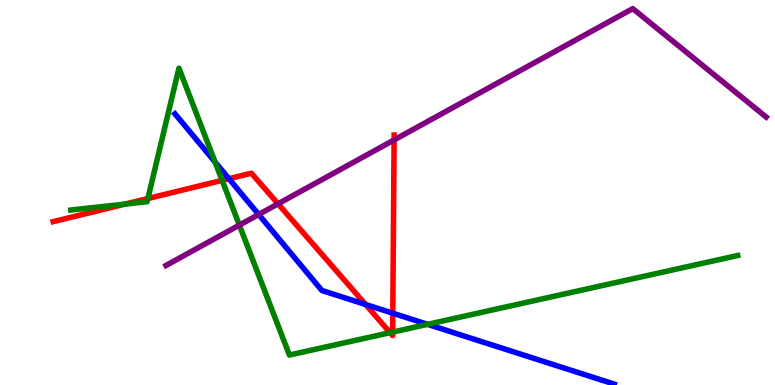[{'lines': ['blue', 'red'], 'intersections': [{'x': 2.95, 'y': 5.36}, {'x': 4.72, 'y': 2.09}, {'x': 5.07, 'y': 1.87}]}, {'lines': ['green', 'red'], 'intersections': [{'x': 1.61, 'y': 4.7}, {'x': 1.91, 'y': 4.84}, {'x': 2.87, 'y': 5.32}, {'x': 5.03, 'y': 1.36}, {'x': 5.07, 'y': 1.37}]}, {'lines': ['purple', 'red'], 'intersections': [{'x': 3.59, 'y': 4.71}, {'x': 5.09, 'y': 6.36}]}, {'lines': ['blue', 'green'], 'intersections': [{'x': 2.78, 'y': 5.79}, {'x': 5.52, 'y': 1.58}]}, {'lines': ['blue', 'purple'], 'intersections': [{'x': 3.34, 'y': 4.43}]}, {'lines': ['green', 'purple'], 'intersections': [{'x': 3.09, 'y': 4.15}]}]